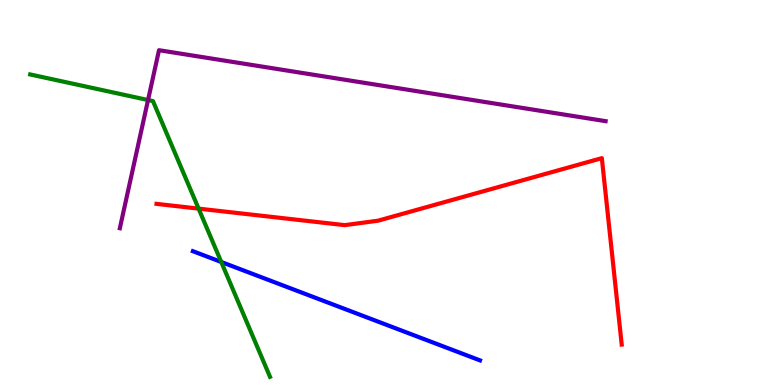[{'lines': ['blue', 'red'], 'intersections': []}, {'lines': ['green', 'red'], 'intersections': [{'x': 2.56, 'y': 4.58}]}, {'lines': ['purple', 'red'], 'intersections': []}, {'lines': ['blue', 'green'], 'intersections': [{'x': 2.85, 'y': 3.2}]}, {'lines': ['blue', 'purple'], 'intersections': []}, {'lines': ['green', 'purple'], 'intersections': [{'x': 1.91, 'y': 7.4}]}]